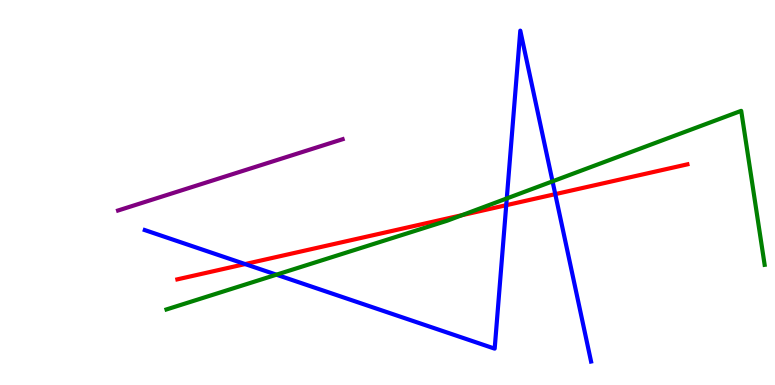[{'lines': ['blue', 'red'], 'intersections': [{'x': 3.16, 'y': 3.14}, {'x': 6.53, 'y': 4.67}, {'x': 7.16, 'y': 4.96}]}, {'lines': ['green', 'red'], 'intersections': [{'x': 5.96, 'y': 4.41}]}, {'lines': ['purple', 'red'], 'intersections': []}, {'lines': ['blue', 'green'], 'intersections': [{'x': 3.57, 'y': 2.87}, {'x': 6.54, 'y': 4.85}, {'x': 7.13, 'y': 5.29}]}, {'lines': ['blue', 'purple'], 'intersections': []}, {'lines': ['green', 'purple'], 'intersections': []}]